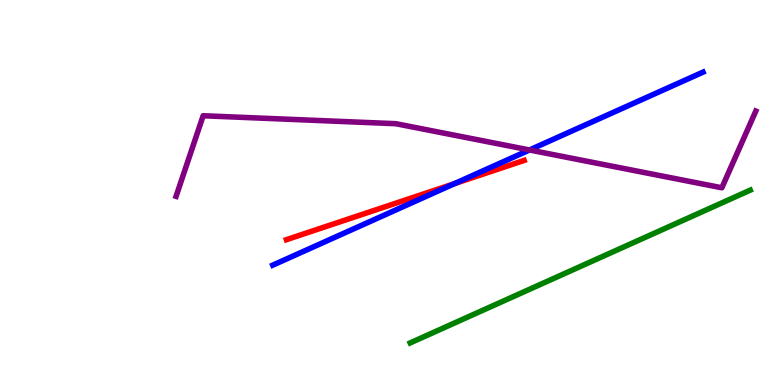[{'lines': ['blue', 'red'], 'intersections': [{'x': 5.86, 'y': 5.23}]}, {'lines': ['green', 'red'], 'intersections': []}, {'lines': ['purple', 'red'], 'intersections': []}, {'lines': ['blue', 'green'], 'intersections': []}, {'lines': ['blue', 'purple'], 'intersections': [{'x': 6.83, 'y': 6.1}]}, {'lines': ['green', 'purple'], 'intersections': []}]